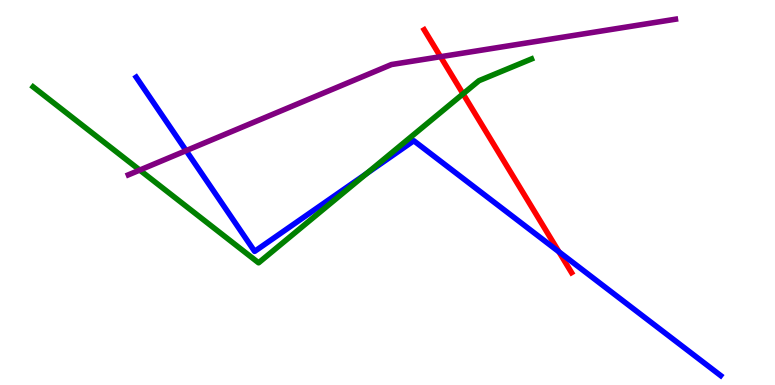[{'lines': ['blue', 'red'], 'intersections': [{'x': 7.21, 'y': 3.46}]}, {'lines': ['green', 'red'], 'intersections': [{'x': 5.97, 'y': 7.56}]}, {'lines': ['purple', 'red'], 'intersections': [{'x': 5.68, 'y': 8.53}]}, {'lines': ['blue', 'green'], 'intersections': [{'x': 4.73, 'y': 5.49}]}, {'lines': ['blue', 'purple'], 'intersections': [{'x': 2.4, 'y': 6.09}]}, {'lines': ['green', 'purple'], 'intersections': [{'x': 1.8, 'y': 5.58}]}]